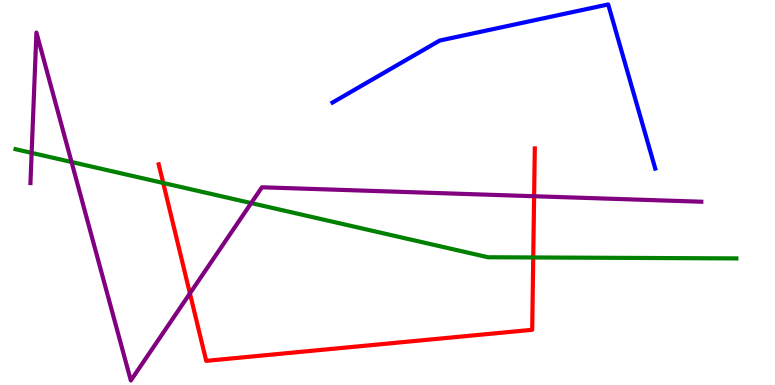[{'lines': ['blue', 'red'], 'intersections': []}, {'lines': ['green', 'red'], 'intersections': [{'x': 2.11, 'y': 5.25}, {'x': 6.88, 'y': 3.31}]}, {'lines': ['purple', 'red'], 'intersections': [{'x': 2.45, 'y': 2.38}, {'x': 6.89, 'y': 4.9}]}, {'lines': ['blue', 'green'], 'intersections': []}, {'lines': ['blue', 'purple'], 'intersections': []}, {'lines': ['green', 'purple'], 'intersections': [{'x': 0.408, 'y': 6.03}, {'x': 0.923, 'y': 5.79}, {'x': 3.24, 'y': 4.72}]}]